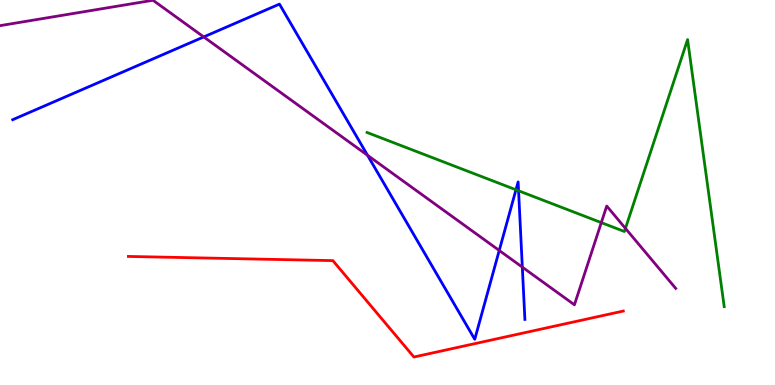[{'lines': ['blue', 'red'], 'intersections': []}, {'lines': ['green', 'red'], 'intersections': []}, {'lines': ['purple', 'red'], 'intersections': []}, {'lines': ['blue', 'green'], 'intersections': [{'x': 6.66, 'y': 5.07}, {'x': 6.69, 'y': 5.04}]}, {'lines': ['blue', 'purple'], 'intersections': [{'x': 2.63, 'y': 9.04}, {'x': 4.74, 'y': 5.97}, {'x': 6.44, 'y': 3.49}, {'x': 6.74, 'y': 3.06}]}, {'lines': ['green', 'purple'], 'intersections': [{'x': 7.76, 'y': 4.22}, {'x': 8.07, 'y': 4.07}]}]